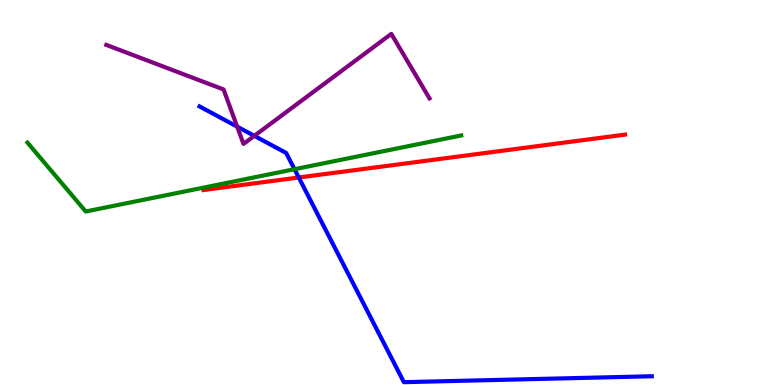[{'lines': ['blue', 'red'], 'intersections': [{'x': 3.85, 'y': 5.39}]}, {'lines': ['green', 'red'], 'intersections': []}, {'lines': ['purple', 'red'], 'intersections': []}, {'lines': ['blue', 'green'], 'intersections': [{'x': 3.8, 'y': 5.6}]}, {'lines': ['blue', 'purple'], 'intersections': [{'x': 3.06, 'y': 6.71}, {'x': 3.28, 'y': 6.47}]}, {'lines': ['green', 'purple'], 'intersections': []}]